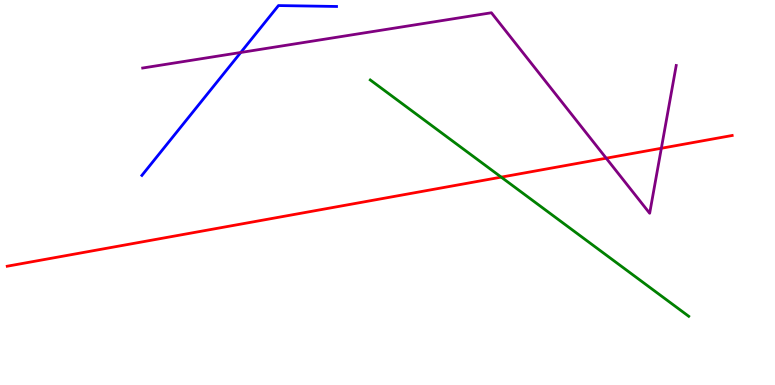[{'lines': ['blue', 'red'], 'intersections': []}, {'lines': ['green', 'red'], 'intersections': [{'x': 6.47, 'y': 5.4}]}, {'lines': ['purple', 'red'], 'intersections': [{'x': 7.82, 'y': 5.89}, {'x': 8.53, 'y': 6.15}]}, {'lines': ['blue', 'green'], 'intersections': []}, {'lines': ['blue', 'purple'], 'intersections': [{'x': 3.11, 'y': 8.64}]}, {'lines': ['green', 'purple'], 'intersections': []}]